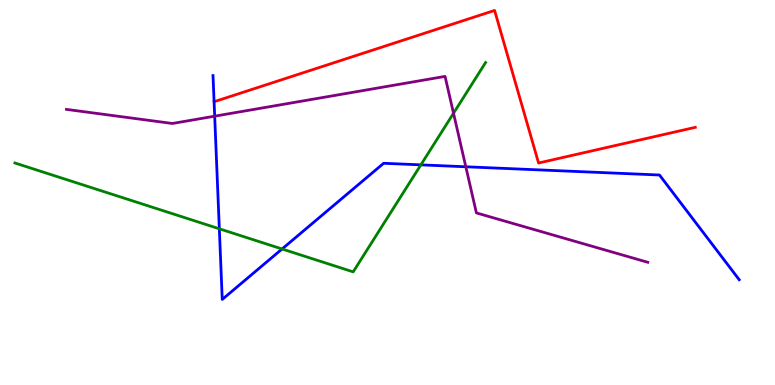[{'lines': ['blue', 'red'], 'intersections': []}, {'lines': ['green', 'red'], 'intersections': []}, {'lines': ['purple', 'red'], 'intersections': []}, {'lines': ['blue', 'green'], 'intersections': [{'x': 2.83, 'y': 4.06}, {'x': 3.64, 'y': 3.53}, {'x': 5.43, 'y': 5.72}]}, {'lines': ['blue', 'purple'], 'intersections': [{'x': 2.77, 'y': 6.98}, {'x': 6.01, 'y': 5.67}]}, {'lines': ['green', 'purple'], 'intersections': [{'x': 5.85, 'y': 7.06}]}]